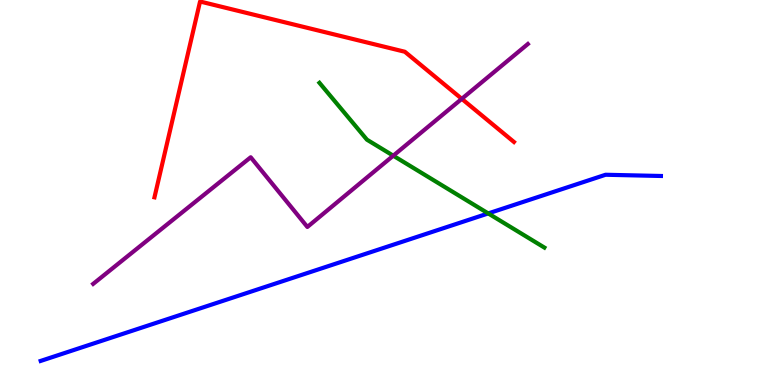[{'lines': ['blue', 'red'], 'intersections': []}, {'lines': ['green', 'red'], 'intersections': []}, {'lines': ['purple', 'red'], 'intersections': [{'x': 5.96, 'y': 7.43}]}, {'lines': ['blue', 'green'], 'intersections': [{'x': 6.3, 'y': 4.46}]}, {'lines': ['blue', 'purple'], 'intersections': []}, {'lines': ['green', 'purple'], 'intersections': [{'x': 5.07, 'y': 5.96}]}]